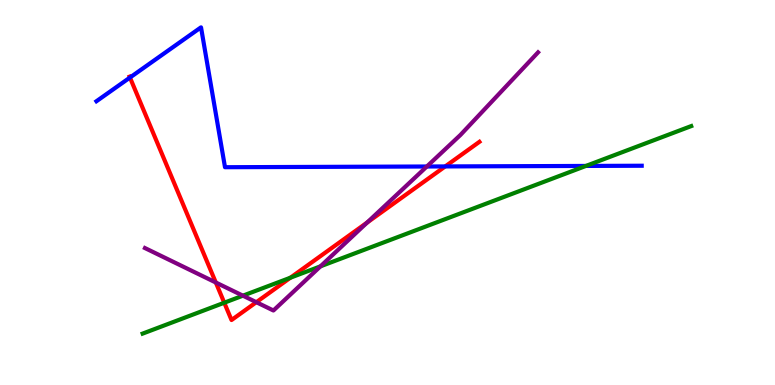[{'lines': ['blue', 'red'], 'intersections': [{'x': 1.68, 'y': 7.99}, {'x': 5.74, 'y': 5.68}]}, {'lines': ['green', 'red'], 'intersections': [{'x': 2.89, 'y': 2.14}, {'x': 3.75, 'y': 2.79}]}, {'lines': ['purple', 'red'], 'intersections': [{'x': 2.78, 'y': 2.66}, {'x': 3.31, 'y': 2.15}, {'x': 4.74, 'y': 4.22}]}, {'lines': ['blue', 'green'], 'intersections': [{'x': 7.56, 'y': 5.69}]}, {'lines': ['blue', 'purple'], 'intersections': [{'x': 5.51, 'y': 5.68}]}, {'lines': ['green', 'purple'], 'intersections': [{'x': 3.13, 'y': 2.32}, {'x': 4.14, 'y': 3.08}]}]